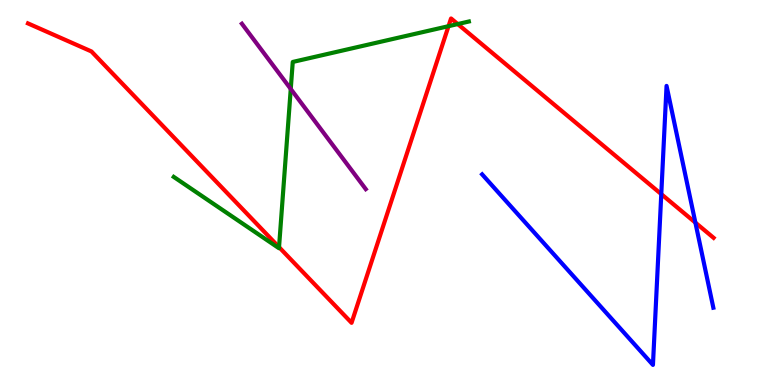[{'lines': ['blue', 'red'], 'intersections': [{'x': 8.53, 'y': 4.96}, {'x': 8.97, 'y': 4.22}]}, {'lines': ['green', 'red'], 'intersections': [{'x': 3.6, 'y': 3.58}, {'x': 5.79, 'y': 9.32}, {'x': 5.91, 'y': 9.38}]}, {'lines': ['purple', 'red'], 'intersections': []}, {'lines': ['blue', 'green'], 'intersections': []}, {'lines': ['blue', 'purple'], 'intersections': []}, {'lines': ['green', 'purple'], 'intersections': [{'x': 3.75, 'y': 7.69}]}]